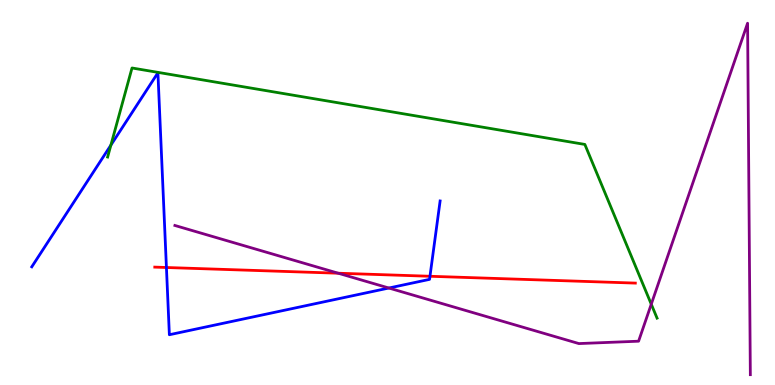[{'lines': ['blue', 'red'], 'intersections': [{'x': 2.15, 'y': 3.05}, {'x': 5.55, 'y': 2.82}]}, {'lines': ['green', 'red'], 'intersections': []}, {'lines': ['purple', 'red'], 'intersections': [{'x': 4.36, 'y': 2.9}]}, {'lines': ['blue', 'green'], 'intersections': [{'x': 1.43, 'y': 6.23}]}, {'lines': ['blue', 'purple'], 'intersections': [{'x': 5.02, 'y': 2.52}]}, {'lines': ['green', 'purple'], 'intersections': [{'x': 8.4, 'y': 2.1}]}]